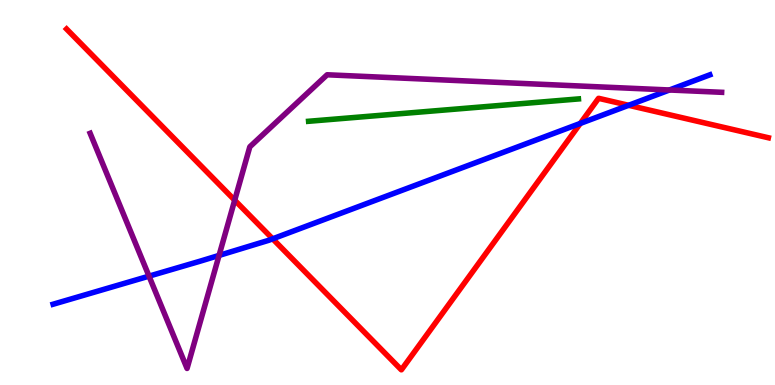[{'lines': ['blue', 'red'], 'intersections': [{'x': 3.52, 'y': 3.8}, {'x': 7.49, 'y': 6.79}, {'x': 8.11, 'y': 7.27}]}, {'lines': ['green', 'red'], 'intersections': []}, {'lines': ['purple', 'red'], 'intersections': [{'x': 3.03, 'y': 4.8}]}, {'lines': ['blue', 'green'], 'intersections': []}, {'lines': ['blue', 'purple'], 'intersections': [{'x': 1.92, 'y': 2.83}, {'x': 2.83, 'y': 3.37}, {'x': 8.64, 'y': 7.66}]}, {'lines': ['green', 'purple'], 'intersections': []}]